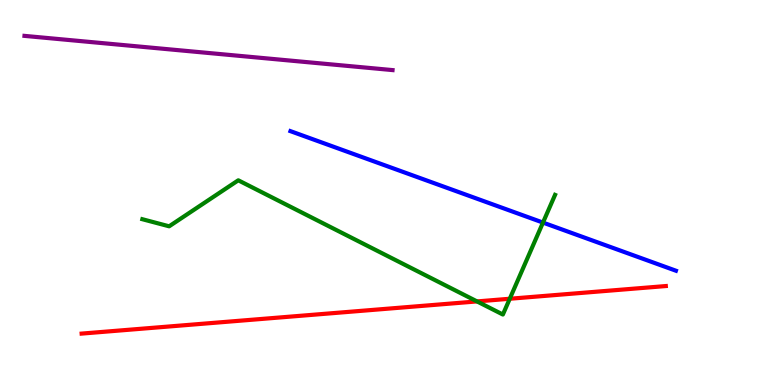[{'lines': ['blue', 'red'], 'intersections': []}, {'lines': ['green', 'red'], 'intersections': [{'x': 6.16, 'y': 2.17}, {'x': 6.58, 'y': 2.24}]}, {'lines': ['purple', 'red'], 'intersections': []}, {'lines': ['blue', 'green'], 'intersections': [{'x': 7.01, 'y': 4.22}]}, {'lines': ['blue', 'purple'], 'intersections': []}, {'lines': ['green', 'purple'], 'intersections': []}]